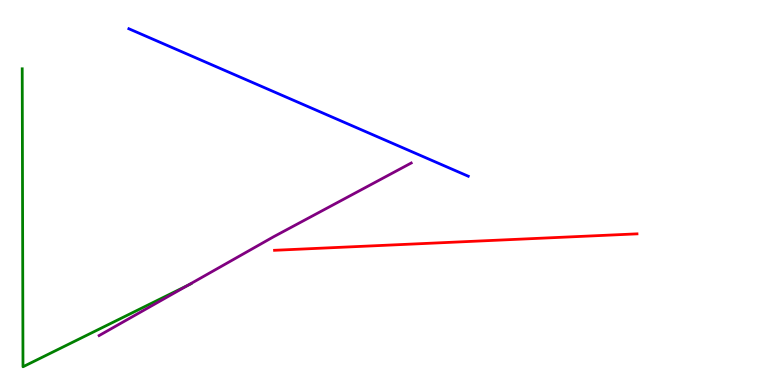[{'lines': ['blue', 'red'], 'intersections': []}, {'lines': ['green', 'red'], 'intersections': []}, {'lines': ['purple', 'red'], 'intersections': []}, {'lines': ['blue', 'green'], 'intersections': []}, {'lines': ['blue', 'purple'], 'intersections': []}, {'lines': ['green', 'purple'], 'intersections': [{'x': 2.42, 'y': 2.59}]}]